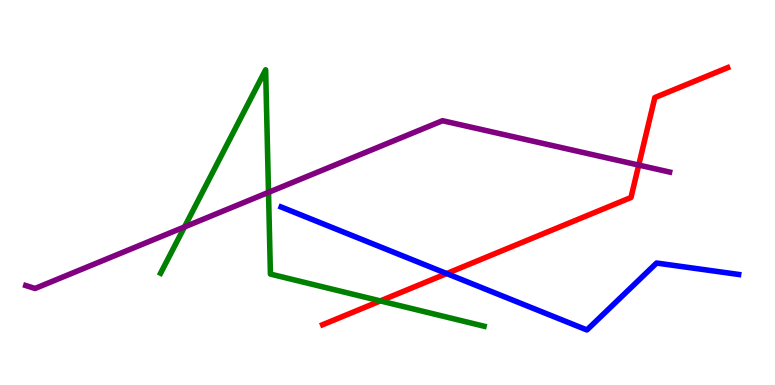[{'lines': ['blue', 'red'], 'intersections': [{'x': 5.76, 'y': 2.89}]}, {'lines': ['green', 'red'], 'intersections': [{'x': 4.91, 'y': 2.18}]}, {'lines': ['purple', 'red'], 'intersections': [{'x': 8.24, 'y': 5.71}]}, {'lines': ['blue', 'green'], 'intersections': []}, {'lines': ['blue', 'purple'], 'intersections': []}, {'lines': ['green', 'purple'], 'intersections': [{'x': 2.38, 'y': 4.11}, {'x': 3.46, 'y': 5.0}]}]